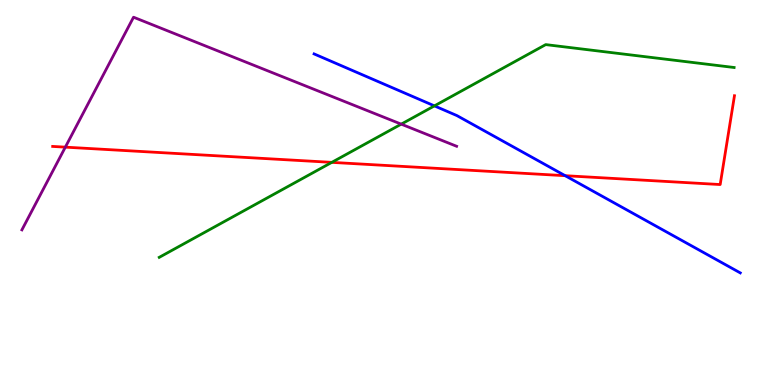[{'lines': ['blue', 'red'], 'intersections': [{'x': 7.29, 'y': 5.44}]}, {'lines': ['green', 'red'], 'intersections': [{'x': 4.28, 'y': 5.78}]}, {'lines': ['purple', 'red'], 'intersections': [{'x': 0.843, 'y': 6.18}]}, {'lines': ['blue', 'green'], 'intersections': [{'x': 5.61, 'y': 7.25}]}, {'lines': ['blue', 'purple'], 'intersections': []}, {'lines': ['green', 'purple'], 'intersections': [{'x': 5.18, 'y': 6.78}]}]